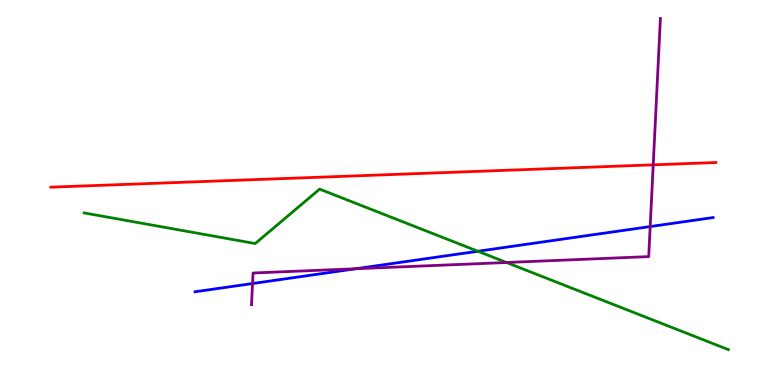[{'lines': ['blue', 'red'], 'intersections': []}, {'lines': ['green', 'red'], 'intersections': []}, {'lines': ['purple', 'red'], 'intersections': [{'x': 8.43, 'y': 5.72}]}, {'lines': ['blue', 'green'], 'intersections': [{'x': 6.17, 'y': 3.47}]}, {'lines': ['blue', 'purple'], 'intersections': [{'x': 3.26, 'y': 2.64}, {'x': 4.59, 'y': 3.02}, {'x': 8.39, 'y': 4.12}]}, {'lines': ['green', 'purple'], 'intersections': [{'x': 6.54, 'y': 3.18}]}]